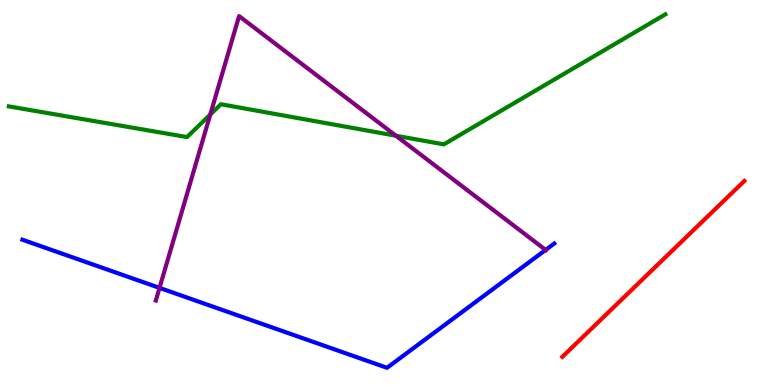[{'lines': ['blue', 'red'], 'intersections': []}, {'lines': ['green', 'red'], 'intersections': []}, {'lines': ['purple', 'red'], 'intersections': []}, {'lines': ['blue', 'green'], 'intersections': []}, {'lines': ['blue', 'purple'], 'intersections': [{'x': 2.06, 'y': 2.52}, {'x': 7.04, 'y': 3.51}]}, {'lines': ['green', 'purple'], 'intersections': [{'x': 2.71, 'y': 7.03}, {'x': 5.11, 'y': 6.47}]}]